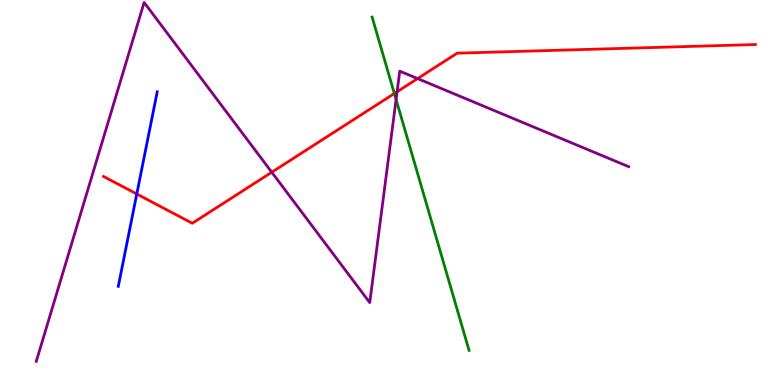[{'lines': ['blue', 'red'], 'intersections': [{'x': 1.76, 'y': 4.96}]}, {'lines': ['green', 'red'], 'intersections': [{'x': 5.09, 'y': 7.57}]}, {'lines': ['purple', 'red'], 'intersections': [{'x': 3.51, 'y': 5.53}, {'x': 5.12, 'y': 7.62}, {'x': 5.39, 'y': 7.96}]}, {'lines': ['blue', 'green'], 'intersections': []}, {'lines': ['blue', 'purple'], 'intersections': []}, {'lines': ['green', 'purple'], 'intersections': [{'x': 5.11, 'y': 7.42}]}]